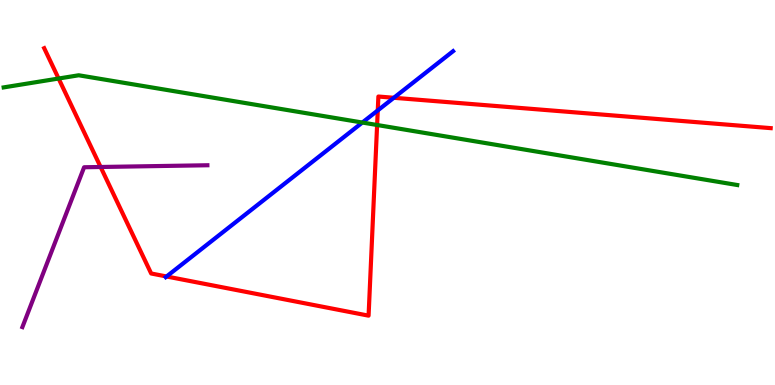[{'lines': ['blue', 'red'], 'intersections': [{'x': 2.15, 'y': 2.82}, {'x': 4.87, 'y': 7.13}, {'x': 5.08, 'y': 7.46}]}, {'lines': ['green', 'red'], 'intersections': [{'x': 0.756, 'y': 7.96}, {'x': 4.87, 'y': 6.75}]}, {'lines': ['purple', 'red'], 'intersections': [{'x': 1.3, 'y': 5.66}]}, {'lines': ['blue', 'green'], 'intersections': [{'x': 4.68, 'y': 6.82}]}, {'lines': ['blue', 'purple'], 'intersections': []}, {'lines': ['green', 'purple'], 'intersections': []}]